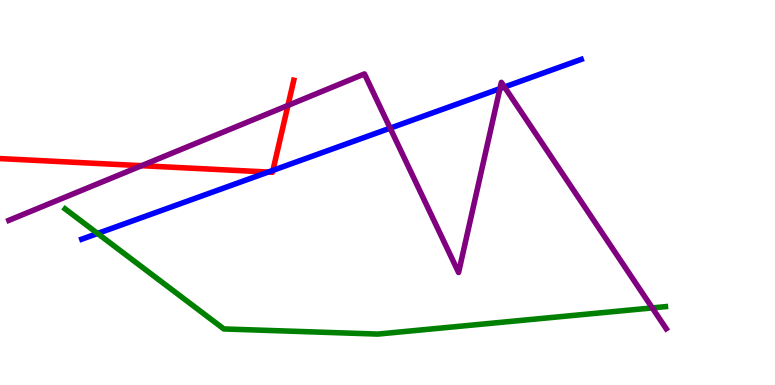[{'lines': ['blue', 'red'], 'intersections': [{'x': 3.46, 'y': 5.53}, {'x': 3.52, 'y': 5.57}]}, {'lines': ['green', 'red'], 'intersections': []}, {'lines': ['purple', 'red'], 'intersections': [{'x': 1.83, 'y': 5.7}, {'x': 3.72, 'y': 7.26}]}, {'lines': ['blue', 'green'], 'intersections': [{'x': 1.26, 'y': 3.94}]}, {'lines': ['blue', 'purple'], 'intersections': [{'x': 5.03, 'y': 6.67}, {'x': 6.45, 'y': 7.7}, {'x': 6.51, 'y': 7.74}]}, {'lines': ['green', 'purple'], 'intersections': [{'x': 8.42, 'y': 2.0}]}]